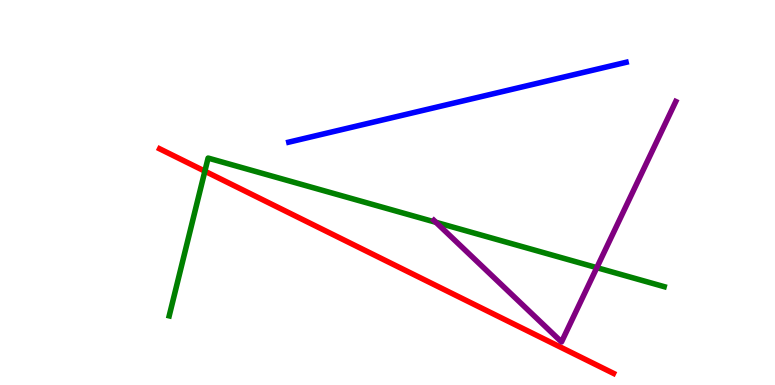[{'lines': ['blue', 'red'], 'intersections': []}, {'lines': ['green', 'red'], 'intersections': [{'x': 2.64, 'y': 5.55}]}, {'lines': ['purple', 'red'], 'intersections': []}, {'lines': ['blue', 'green'], 'intersections': []}, {'lines': ['blue', 'purple'], 'intersections': []}, {'lines': ['green', 'purple'], 'intersections': [{'x': 5.62, 'y': 4.23}, {'x': 7.7, 'y': 3.05}]}]